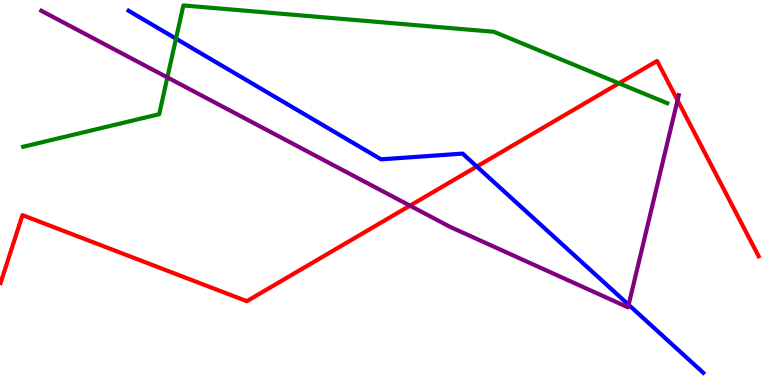[{'lines': ['blue', 'red'], 'intersections': [{'x': 6.15, 'y': 5.67}]}, {'lines': ['green', 'red'], 'intersections': [{'x': 7.99, 'y': 7.84}]}, {'lines': ['purple', 'red'], 'intersections': [{'x': 5.29, 'y': 4.66}, {'x': 8.74, 'y': 7.4}]}, {'lines': ['blue', 'green'], 'intersections': [{'x': 2.27, 'y': 9.0}]}, {'lines': ['blue', 'purple'], 'intersections': [{'x': 8.11, 'y': 2.08}]}, {'lines': ['green', 'purple'], 'intersections': [{'x': 2.16, 'y': 7.99}]}]